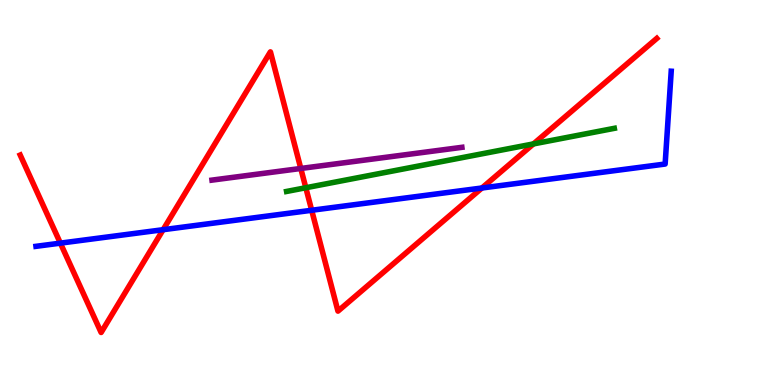[{'lines': ['blue', 'red'], 'intersections': [{'x': 0.779, 'y': 3.68}, {'x': 2.1, 'y': 4.03}, {'x': 4.02, 'y': 4.54}, {'x': 6.22, 'y': 5.12}]}, {'lines': ['green', 'red'], 'intersections': [{'x': 3.95, 'y': 5.12}, {'x': 6.88, 'y': 6.26}]}, {'lines': ['purple', 'red'], 'intersections': [{'x': 3.88, 'y': 5.62}]}, {'lines': ['blue', 'green'], 'intersections': []}, {'lines': ['blue', 'purple'], 'intersections': []}, {'lines': ['green', 'purple'], 'intersections': []}]